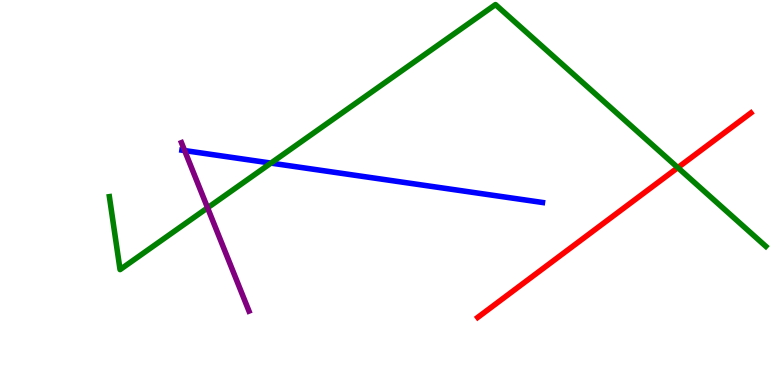[{'lines': ['blue', 'red'], 'intersections': []}, {'lines': ['green', 'red'], 'intersections': [{'x': 8.75, 'y': 5.65}]}, {'lines': ['purple', 'red'], 'intersections': []}, {'lines': ['blue', 'green'], 'intersections': [{'x': 3.5, 'y': 5.76}]}, {'lines': ['blue', 'purple'], 'intersections': [{'x': 2.38, 'y': 6.09}]}, {'lines': ['green', 'purple'], 'intersections': [{'x': 2.68, 'y': 4.6}]}]